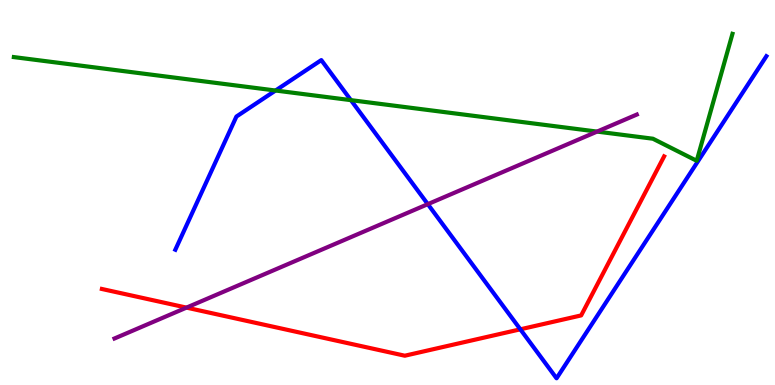[{'lines': ['blue', 'red'], 'intersections': [{'x': 6.71, 'y': 1.45}]}, {'lines': ['green', 'red'], 'intersections': []}, {'lines': ['purple', 'red'], 'intersections': [{'x': 2.41, 'y': 2.01}]}, {'lines': ['blue', 'green'], 'intersections': [{'x': 3.56, 'y': 7.65}, {'x': 4.53, 'y': 7.4}]}, {'lines': ['blue', 'purple'], 'intersections': [{'x': 5.52, 'y': 4.7}]}, {'lines': ['green', 'purple'], 'intersections': [{'x': 7.7, 'y': 6.58}]}]